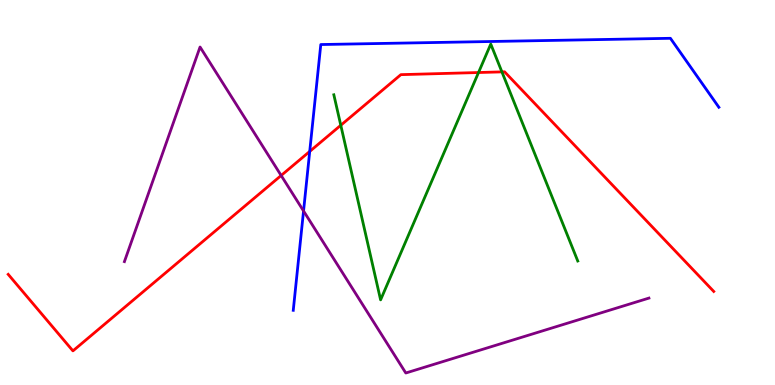[{'lines': ['blue', 'red'], 'intersections': [{'x': 4.0, 'y': 6.07}]}, {'lines': ['green', 'red'], 'intersections': [{'x': 4.4, 'y': 6.75}, {'x': 6.17, 'y': 8.12}, {'x': 6.48, 'y': 8.13}]}, {'lines': ['purple', 'red'], 'intersections': [{'x': 3.63, 'y': 5.44}]}, {'lines': ['blue', 'green'], 'intersections': []}, {'lines': ['blue', 'purple'], 'intersections': [{'x': 3.92, 'y': 4.52}]}, {'lines': ['green', 'purple'], 'intersections': []}]